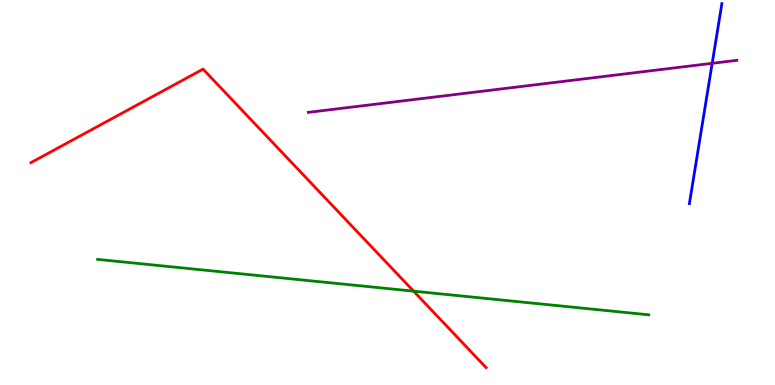[{'lines': ['blue', 'red'], 'intersections': []}, {'lines': ['green', 'red'], 'intersections': [{'x': 5.34, 'y': 2.44}]}, {'lines': ['purple', 'red'], 'intersections': []}, {'lines': ['blue', 'green'], 'intersections': []}, {'lines': ['blue', 'purple'], 'intersections': [{'x': 9.19, 'y': 8.36}]}, {'lines': ['green', 'purple'], 'intersections': []}]